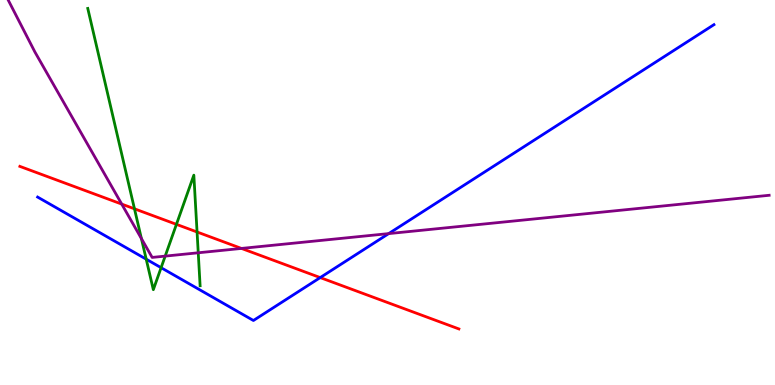[{'lines': ['blue', 'red'], 'intersections': [{'x': 4.13, 'y': 2.79}]}, {'lines': ['green', 'red'], 'intersections': [{'x': 1.74, 'y': 4.58}, {'x': 2.28, 'y': 4.17}, {'x': 2.54, 'y': 3.97}]}, {'lines': ['purple', 'red'], 'intersections': [{'x': 1.57, 'y': 4.7}, {'x': 3.12, 'y': 3.55}]}, {'lines': ['blue', 'green'], 'intersections': [{'x': 1.89, 'y': 3.27}, {'x': 2.08, 'y': 3.05}]}, {'lines': ['blue', 'purple'], 'intersections': [{'x': 5.02, 'y': 3.93}]}, {'lines': ['green', 'purple'], 'intersections': [{'x': 1.82, 'y': 3.8}, {'x': 2.13, 'y': 3.35}, {'x': 2.56, 'y': 3.43}]}]